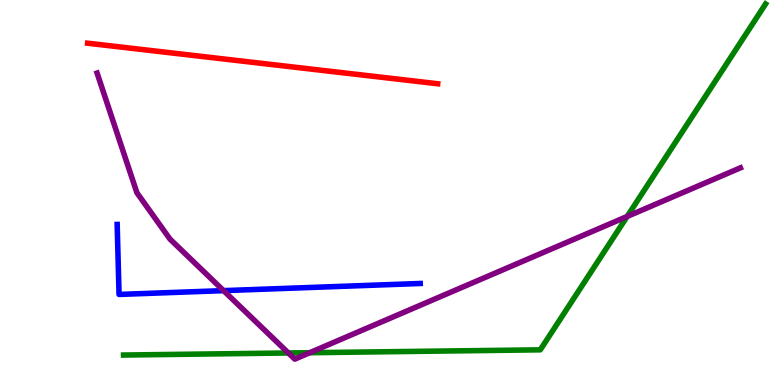[{'lines': ['blue', 'red'], 'intersections': []}, {'lines': ['green', 'red'], 'intersections': []}, {'lines': ['purple', 'red'], 'intersections': []}, {'lines': ['blue', 'green'], 'intersections': []}, {'lines': ['blue', 'purple'], 'intersections': [{'x': 2.88, 'y': 2.45}]}, {'lines': ['green', 'purple'], 'intersections': [{'x': 3.72, 'y': 0.832}, {'x': 4.0, 'y': 0.839}, {'x': 8.09, 'y': 4.38}]}]